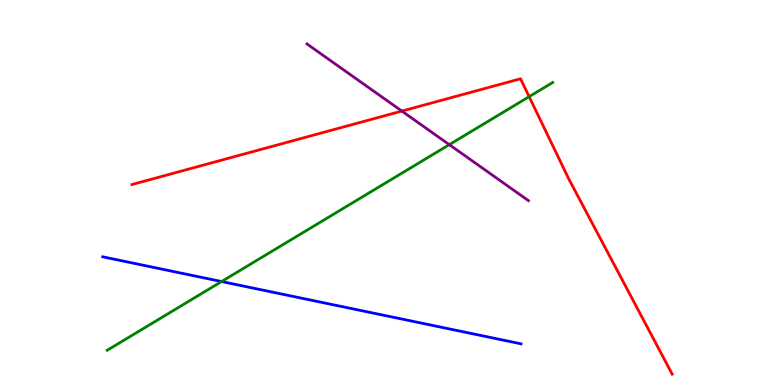[{'lines': ['blue', 'red'], 'intersections': []}, {'lines': ['green', 'red'], 'intersections': [{'x': 6.83, 'y': 7.49}]}, {'lines': ['purple', 'red'], 'intersections': [{'x': 5.19, 'y': 7.11}]}, {'lines': ['blue', 'green'], 'intersections': [{'x': 2.86, 'y': 2.69}]}, {'lines': ['blue', 'purple'], 'intersections': []}, {'lines': ['green', 'purple'], 'intersections': [{'x': 5.8, 'y': 6.24}]}]